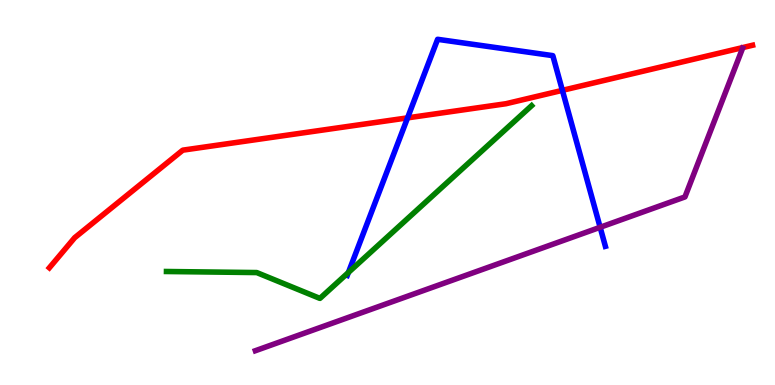[{'lines': ['blue', 'red'], 'intersections': [{'x': 5.26, 'y': 6.94}, {'x': 7.26, 'y': 7.65}]}, {'lines': ['green', 'red'], 'intersections': []}, {'lines': ['purple', 'red'], 'intersections': []}, {'lines': ['blue', 'green'], 'intersections': [{'x': 4.5, 'y': 2.92}]}, {'lines': ['blue', 'purple'], 'intersections': [{'x': 7.74, 'y': 4.1}]}, {'lines': ['green', 'purple'], 'intersections': []}]